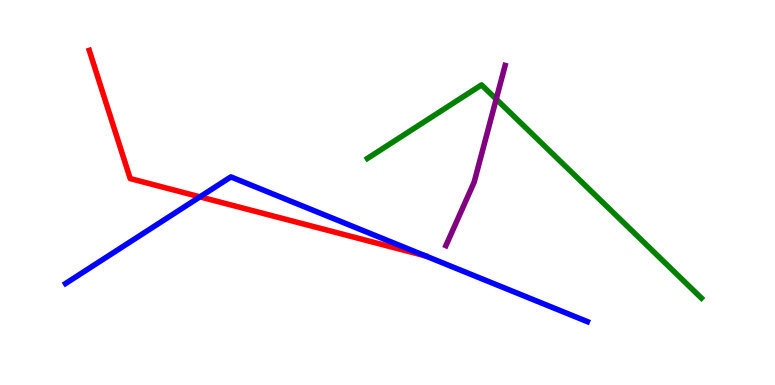[{'lines': ['blue', 'red'], 'intersections': [{'x': 2.58, 'y': 4.89}, {'x': 5.49, 'y': 3.36}]}, {'lines': ['green', 'red'], 'intersections': []}, {'lines': ['purple', 'red'], 'intersections': []}, {'lines': ['blue', 'green'], 'intersections': []}, {'lines': ['blue', 'purple'], 'intersections': []}, {'lines': ['green', 'purple'], 'intersections': [{'x': 6.4, 'y': 7.43}]}]